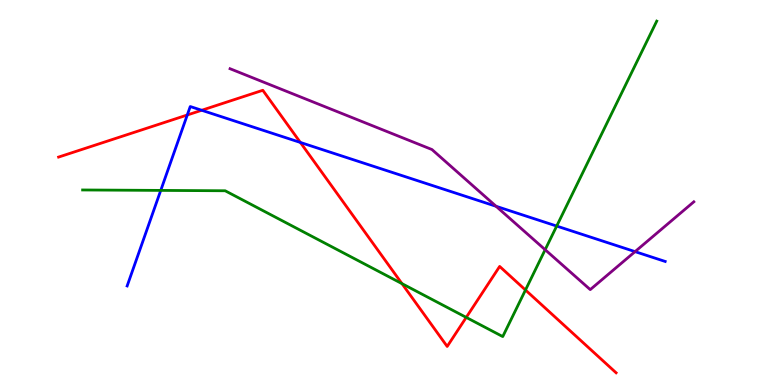[{'lines': ['blue', 'red'], 'intersections': [{'x': 2.42, 'y': 7.01}, {'x': 2.6, 'y': 7.14}, {'x': 3.88, 'y': 6.3}]}, {'lines': ['green', 'red'], 'intersections': [{'x': 5.19, 'y': 2.63}, {'x': 6.02, 'y': 1.76}, {'x': 6.78, 'y': 2.47}]}, {'lines': ['purple', 'red'], 'intersections': []}, {'lines': ['blue', 'green'], 'intersections': [{'x': 2.07, 'y': 5.05}, {'x': 7.18, 'y': 4.13}]}, {'lines': ['blue', 'purple'], 'intersections': [{'x': 6.4, 'y': 4.64}, {'x': 8.19, 'y': 3.46}]}, {'lines': ['green', 'purple'], 'intersections': [{'x': 7.03, 'y': 3.51}]}]